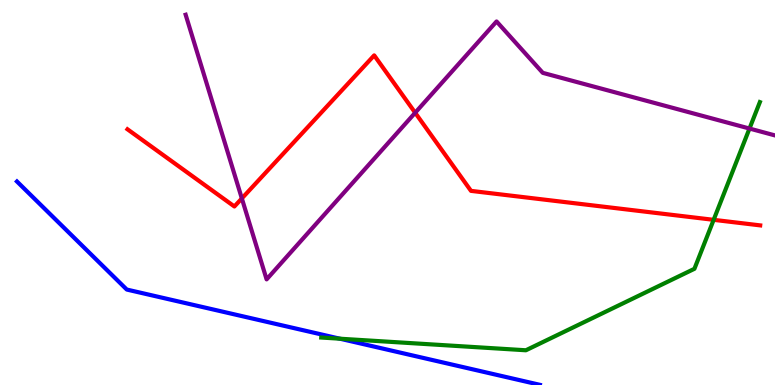[{'lines': ['blue', 'red'], 'intersections': []}, {'lines': ['green', 'red'], 'intersections': [{'x': 9.21, 'y': 4.29}]}, {'lines': ['purple', 'red'], 'intersections': [{'x': 3.12, 'y': 4.85}, {'x': 5.36, 'y': 7.07}]}, {'lines': ['blue', 'green'], 'intersections': [{'x': 4.39, 'y': 1.2}]}, {'lines': ['blue', 'purple'], 'intersections': []}, {'lines': ['green', 'purple'], 'intersections': [{'x': 9.67, 'y': 6.66}]}]